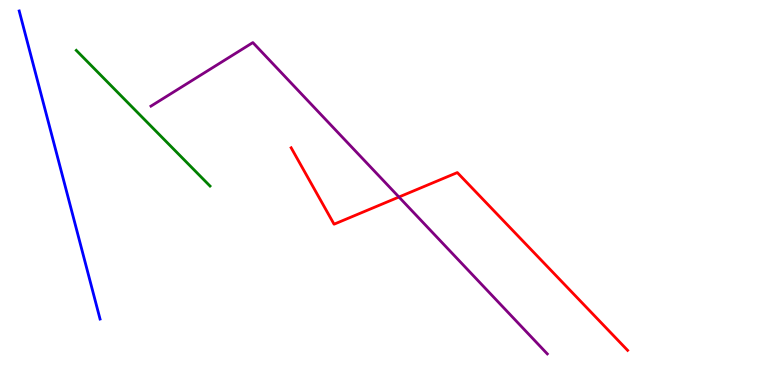[{'lines': ['blue', 'red'], 'intersections': []}, {'lines': ['green', 'red'], 'intersections': []}, {'lines': ['purple', 'red'], 'intersections': [{'x': 5.15, 'y': 4.88}]}, {'lines': ['blue', 'green'], 'intersections': []}, {'lines': ['blue', 'purple'], 'intersections': []}, {'lines': ['green', 'purple'], 'intersections': []}]